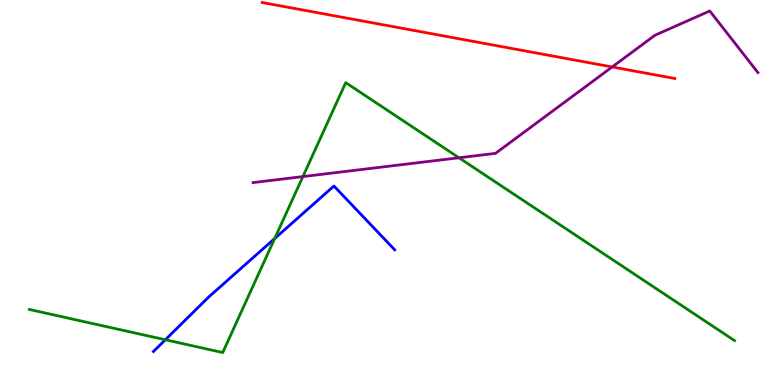[{'lines': ['blue', 'red'], 'intersections': []}, {'lines': ['green', 'red'], 'intersections': []}, {'lines': ['purple', 'red'], 'intersections': [{'x': 7.9, 'y': 8.26}]}, {'lines': ['blue', 'green'], 'intersections': [{'x': 2.13, 'y': 1.17}, {'x': 3.54, 'y': 3.8}]}, {'lines': ['blue', 'purple'], 'intersections': []}, {'lines': ['green', 'purple'], 'intersections': [{'x': 3.91, 'y': 5.41}, {'x': 5.92, 'y': 5.9}]}]